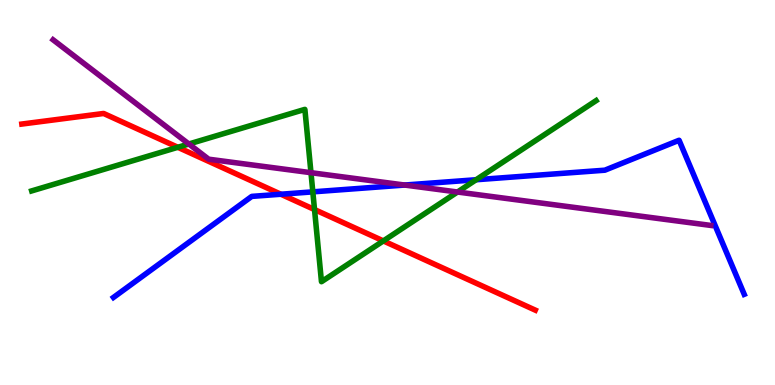[{'lines': ['blue', 'red'], 'intersections': [{'x': 3.62, 'y': 4.96}]}, {'lines': ['green', 'red'], 'intersections': [{'x': 2.29, 'y': 6.17}, {'x': 4.06, 'y': 4.56}, {'x': 4.95, 'y': 3.74}]}, {'lines': ['purple', 'red'], 'intersections': []}, {'lines': ['blue', 'green'], 'intersections': [{'x': 4.04, 'y': 5.02}, {'x': 6.14, 'y': 5.33}]}, {'lines': ['blue', 'purple'], 'intersections': [{'x': 5.22, 'y': 5.19}]}, {'lines': ['green', 'purple'], 'intersections': [{'x': 2.44, 'y': 6.26}, {'x': 4.01, 'y': 5.51}, {'x': 5.9, 'y': 5.01}]}]